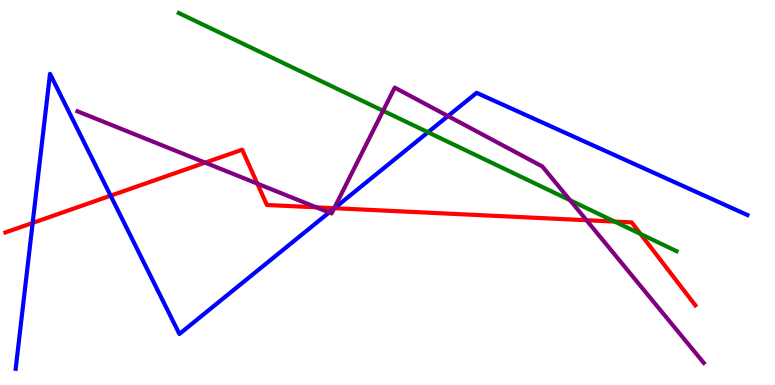[{'lines': ['blue', 'red'], 'intersections': [{'x': 0.421, 'y': 4.21}, {'x': 1.43, 'y': 4.92}, {'x': 4.32, 'y': 4.59}]}, {'lines': ['green', 'red'], 'intersections': [{'x': 7.93, 'y': 4.24}, {'x': 8.27, 'y': 3.92}]}, {'lines': ['purple', 'red'], 'intersections': [{'x': 2.65, 'y': 5.78}, {'x': 3.32, 'y': 5.23}, {'x': 4.08, 'y': 4.61}, {'x': 4.31, 'y': 4.59}, {'x': 7.57, 'y': 4.28}]}, {'lines': ['blue', 'green'], 'intersections': [{'x': 5.52, 'y': 6.56}]}, {'lines': ['blue', 'purple'], 'intersections': [{'x': 4.25, 'y': 4.48}, {'x': 4.31, 'y': 4.58}, {'x': 5.78, 'y': 6.99}]}, {'lines': ['green', 'purple'], 'intersections': [{'x': 4.94, 'y': 7.12}, {'x': 7.36, 'y': 4.8}]}]